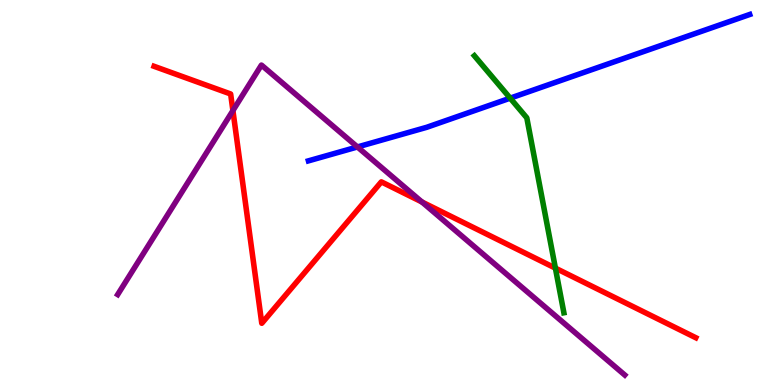[{'lines': ['blue', 'red'], 'intersections': []}, {'lines': ['green', 'red'], 'intersections': [{'x': 7.17, 'y': 3.04}]}, {'lines': ['purple', 'red'], 'intersections': [{'x': 3.01, 'y': 7.13}, {'x': 5.44, 'y': 4.75}]}, {'lines': ['blue', 'green'], 'intersections': [{'x': 6.58, 'y': 7.45}]}, {'lines': ['blue', 'purple'], 'intersections': [{'x': 4.61, 'y': 6.18}]}, {'lines': ['green', 'purple'], 'intersections': []}]